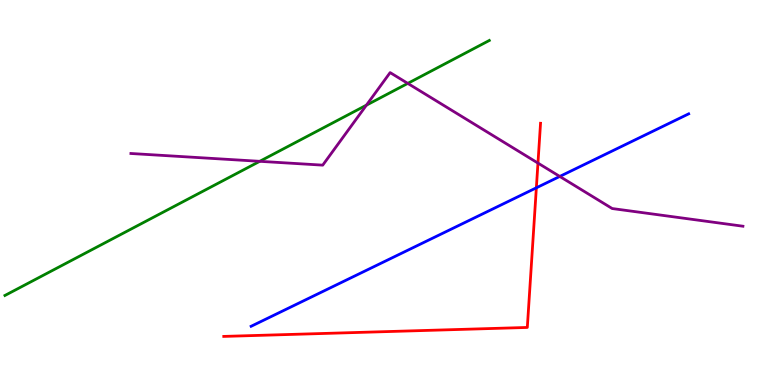[{'lines': ['blue', 'red'], 'intersections': [{'x': 6.92, 'y': 5.12}]}, {'lines': ['green', 'red'], 'intersections': []}, {'lines': ['purple', 'red'], 'intersections': [{'x': 6.94, 'y': 5.76}]}, {'lines': ['blue', 'green'], 'intersections': []}, {'lines': ['blue', 'purple'], 'intersections': [{'x': 7.22, 'y': 5.42}]}, {'lines': ['green', 'purple'], 'intersections': [{'x': 3.35, 'y': 5.81}, {'x': 4.73, 'y': 7.27}, {'x': 5.26, 'y': 7.83}]}]